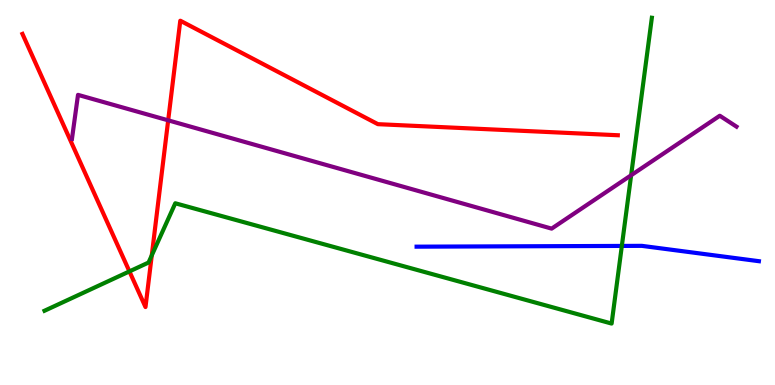[{'lines': ['blue', 'red'], 'intersections': []}, {'lines': ['green', 'red'], 'intersections': [{'x': 1.67, 'y': 2.95}, {'x': 1.96, 'y': 3.37}]}, {'lines': ['purple', 'red'], 'intersections': [{'x': 2.17, 'y': 6.87}]}, {'lines': ['blue', 'green'], 'intersections': [{'x': 8.02, 'y': 3.61}]}, {'lines': ['blue', 'purple'], 'intersections': []}, {'lines': ['green', 'purple'], 'intersections': [{'x': 8.14, 'y': 5.45}]}]